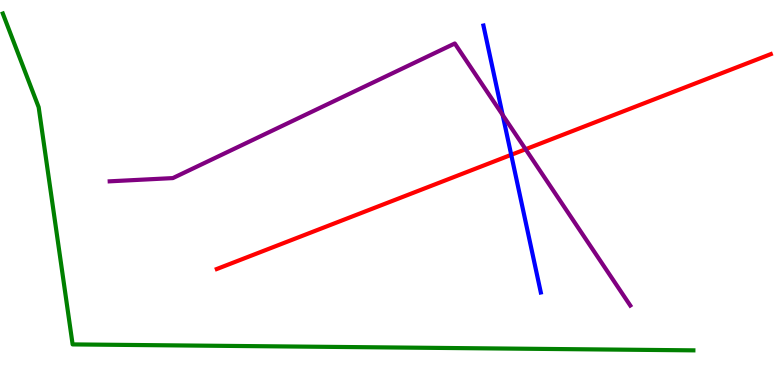[{'lines': ['blue', 'red'], 'intersections': [{'x': 6.6, 'y': 5.98}]}, {'lines': ['green', 'red'], 'intersections': []}, {'lines': ['purple', 'red'], 'intersections': [{'x': 6.78, 'y': 6.12}]}, {'lines': ['blue', 'green'], 'intersections': []}, {'lines': ['blue', 'purple'], 'intersections': [{'x': 6.49, 'y': 7.01}]}, {'lines': ['green', 'purple'], 'intersections': []}]